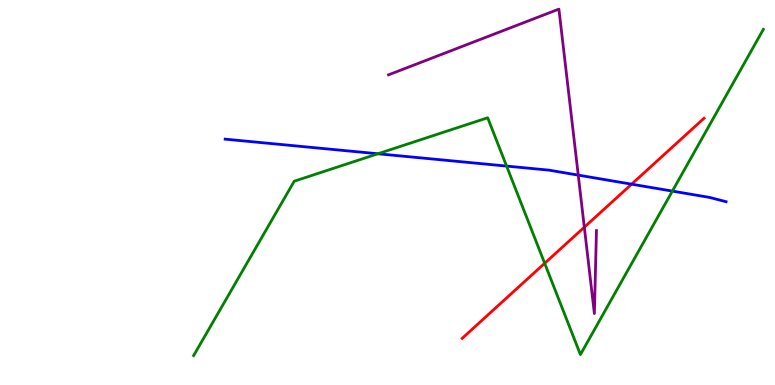[{'lines': ['blue', 'red'], 'intersections': [{'x': 8.15, 'y': 5.22}]}, {'lines': ['green', 'red'], 'intersections': [{'x': 7.03, 'y': 3.16}]}, {'lines': ['purple', 'red'], 'intersections': [{'x': 7.54, 'y': 4.1}]}, {'lines': ['blue', 'green'], 'intersections': [{'x': 4.88, 'y': 6.01}, {'x': 6.54, 'y': 5.69}, {'x': 8.68, 'y': 5.04}]}, {'lines': ['blue', 'purple'], 'intersections': [{'x': 7.46, 'y': 5.45}]}, {'lines': ['green', 'purple'], 'intersections': []}]